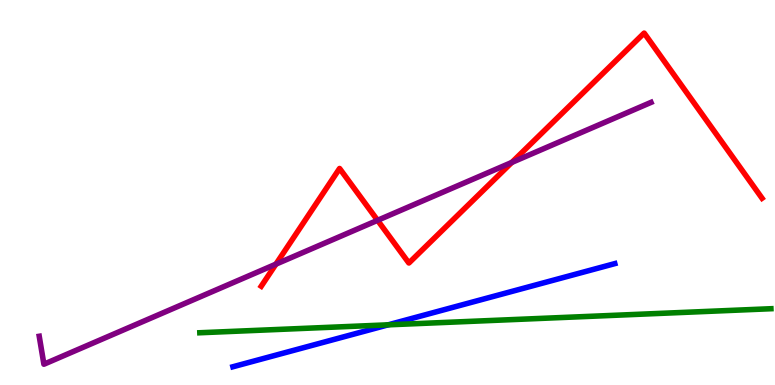[{'lines': ['blue', 'red'], 'intersections': []}, {'lines': ['green', 'red'], 'intersections': []}, {'lines': ['purple', 'red'], 'intersections': [{'x': 3.56, 'y': 3.14}, {'x': 4.87, 'y': 4.28}, {'x': 6.6, 'y': 5.78}]}, {'lines': ['blue', 'green'], 'intersections': [{'x': 5.01, 'y': 1.56}]}, {'lines': ['blue', 'purple'], 'intersections': []}, {'lines': ['green', 'purple'], 'intersections': []}]